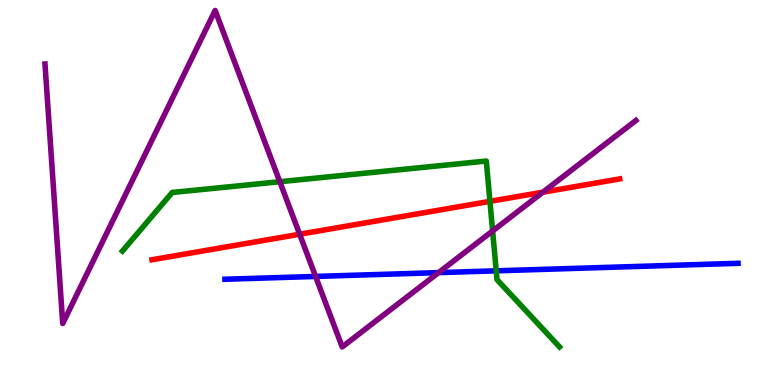[{'lines': ['blue', 'red'], 'intersections': []}, {'lines': ['green', 'red'], 'intersections': [{'x': 6.32, 'y': 4.77}]}, {'lines': ['purple', 'red'], 'intersections': [{'x': 3.87, 'y': 3.92}, {'x': 7.01, 'y': 5.01}]}, {'lines': ['blue', 'green'], 'intersections': [{'x': 6.4, 'y': 2.97}]}, {'lines': ['blue', 'purple'], 'intersections': [{'x': 4.07, 'y': 2.82}, {'x': 5.66, 'y': 2.92}]}, {'lines': ['green', 'purple'], 'intersections': [{'x': 3.61, 'y': 5.28}, {'x': 6.36, 'y': 4.0}]}]